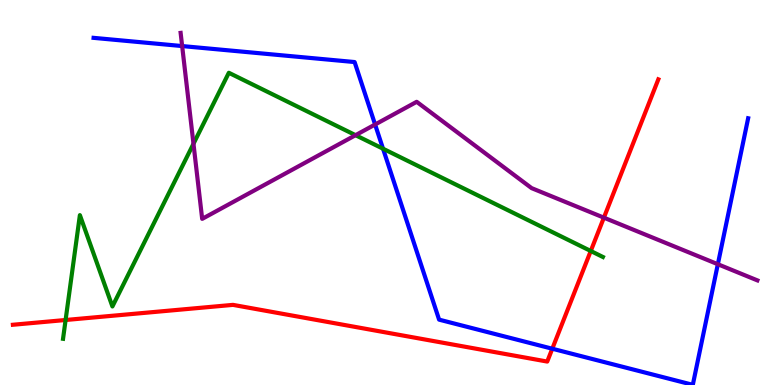[{'lines': ['blue', 'red'], 'intersections': [{'x': 7.13, 'y': 0.942}]}, {'lines': ['green', 'red'], 'intersections': [{'x': 0.846, 'y': 1.69}, {'x': 7.62, 'y': 3.48}]}, {'lines': ['purple', 'red'], 'intersections': [{'x': 7.79, 'y': 4.35}]}, {'lines': ['blue', 'green'], 'intersections': [{'x': 4.94, 'y': 6.14}]}, {'lines': ['blue', 'purple'], 'intersections': [{'x': 2.35, 'y': 8.8}, {'x': 4.84, 'y': 6.77}, {'x': 9.26, 'y': 3.14}]}, {'lines': ['green', 'purple'], 'intersections': [{'x': 2.5, 'y': 6.27}, {'x': 4.59, 'y': 6.49}]}]